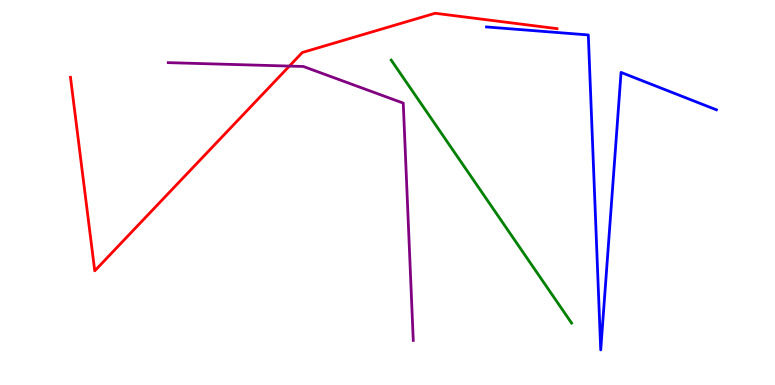[{'lines': ['blue', 'red'], 'intersections': []}, {'lines': ['green', 'red'], 'intersections': []}, {'lines': ['purple', 'red'], 'intersections': [{'x': 3.73, 'y': 8.28}]}, {'lines': ['blue', 'green'], 'intersections': []}, {'lines': ['blue', 'purple'], 'intersections': []}, {'lines': ['green', 'purple'], 'intersections': []}]